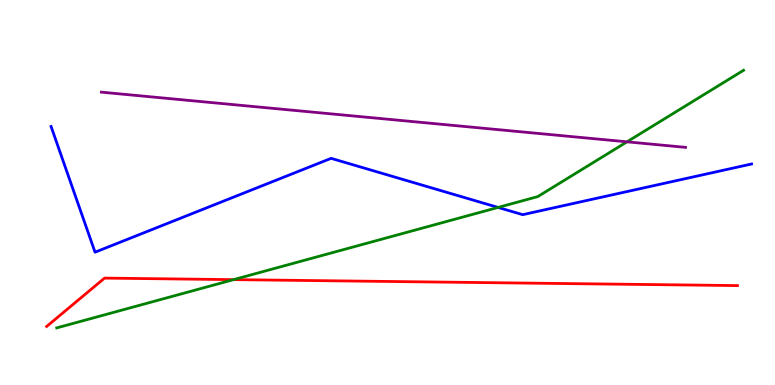[{'lines': ['blue', 'red'], 'intersections': []}, {'lines': ['green', 'red'], 'intersections': [{'x': 3.01, 'y': 2.74}]}, {'lines': ['purple', 'red'], 'intersections': []}, {'lines': ['blue', 'green'], 'intersections': [{'x': 6.43, 'y': 4.61}]}, {'lines': ['blue', 'purple'], 'intersections': []}, {'lines': ['green', 'purple'], 'intersections': [{'x': 8.09, 'y': 6.32}]}]